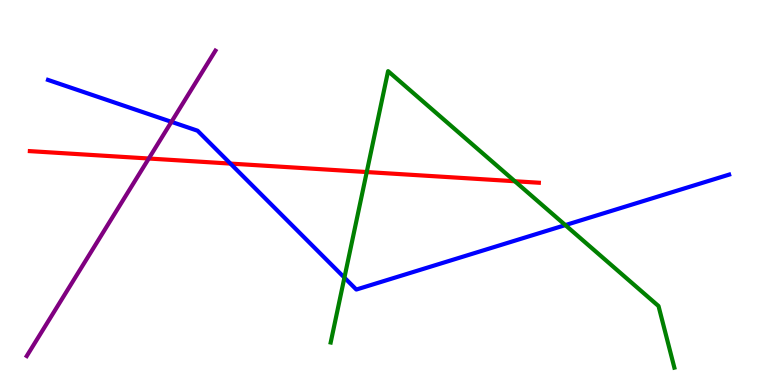[{'lines': ['blue', 'red'], 'intersections': [{'x': 2.97, 'y': 5.75}]}, {'lines': ['green', 'red'], 'intersections': [{'x': 4.73, 'y': 5.53}, {'x': 6.64, 'y': 5.29}]}, {'lines': ['purple', 'red'], 'intersections': [{'x': 1.92, 'y': 5.88}]}, {'lines': ['blue', 'green'], 'intersections': [{'x': 4.44, 'y': 2.79}, {'x': 7.29, 'y': 4.15}]}, {'lines': ['blue', 'purple'], 'intersections': [{'x': 2.21, 'y': 6.84}]}, {'lines': ['green', 'purple'], 'intersections': []}]